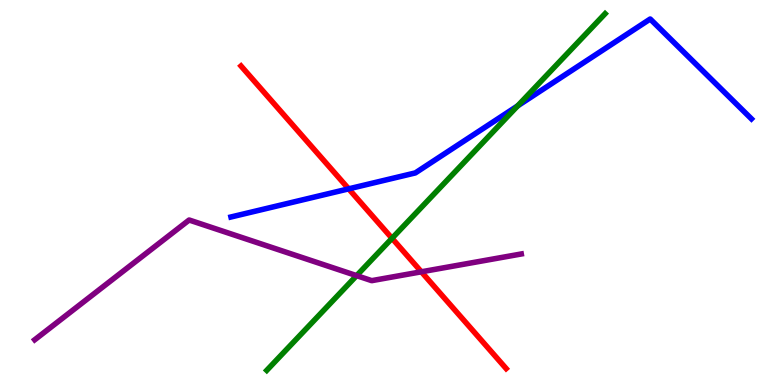[{'lines': ['blue', 'red'], 'intersections': [{'x': 4.5, 'y': 5.09}]}, {'lines': ['green', 'red'], 'intersections': [{'x': 5.06, 'y': 3.81}]}, {'lines': ['purple', 'red'], 'intersections': [{'x': 5.44, 'y': 2.94}]}, {'lines': ['blue', 'green'], 'intersections': [{'x': 6.68, 'y': 7.25}]}, {'lines': ['blue', 'purple'], 'intersections': []}, {'lines': ['green', 'purple'], 'intersections': [{'x': 4.6, 'y': 2.84}]}]